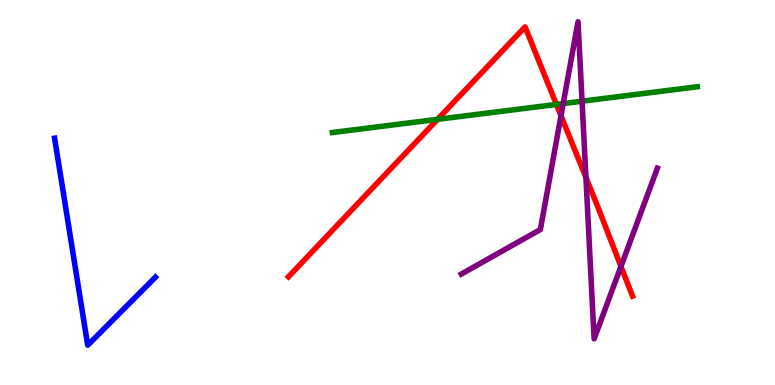[{'lines': ['blue', 'red'], 'intersections': []}, {'lines': ['green', 'red'], 'intersections': [{'x': 5.65, 'y': 6.9}, {'x': 7.18, 'y': 7.29}]}, {'lines': ['purple', 'red'], 'intersections': [{'x': 7.24, 'y': 6.99}, {'x': 7.56, 'y': 5.39}, {'x': 8.01, 'y': 3.08}]}, {'lines': ['blue', 'green'], 'intersections': []}, {'lines': ['blue', 'purple'], 'intersections': []}, {'lines': ['green', 'purple'], 'intersections': [{'x': 7.27, 'y': 7.31}, {'x': 7.51, 'y': 7.37}]}]